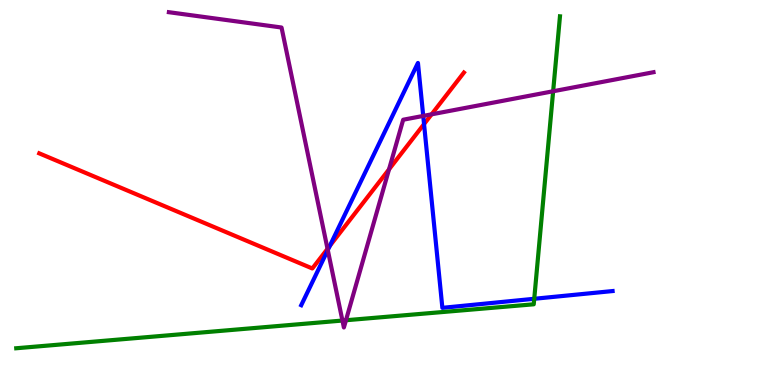[{'lines': ['blue', 'red'], 'intersections': [{'x': 4.26, 'y': 3.61}, {'x': 5.47, 'y': 6.78}]}, {'lines': ['green', 'red'], 'intersections': []}, {'lines': ['purple', 'red'], 'intersections': [{'x': 4.23, 'y': 3.54}, {'x': 5.02, 'y': 5.6}, {'x': 5.57, 'y': 7.03}]}, {'lines': ['blue', 'green'], 'intersections': [{'x': 6.89, 'y': 2.24}]}, {'lines': ['blue', 'purple'], 'intersections': [{'x': 4.23, 'y': 3.5}, {'x': 5.46, 'y': 6.99}]}, {'lines': ['green', 'purple'], 'intersections': [{'x': 4.42, 'y': 1.67}, {'x': 4.46, 'y': 1.68}, {'x': 7.14, 'y': 7.63}]}]